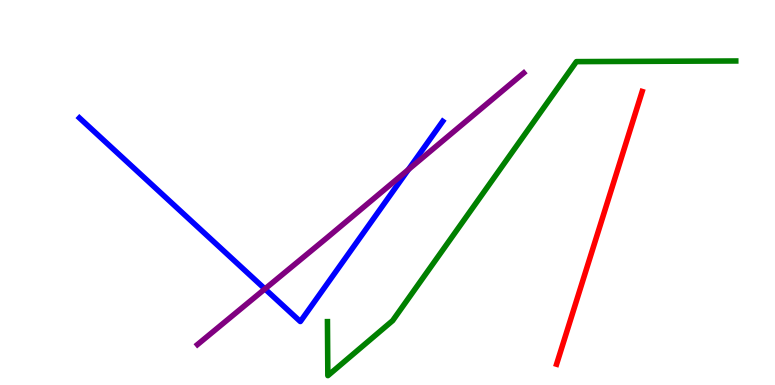[{'lines': ['blue', 'red'], 'intersections': []}, {'lines': ['green', 'red'], 'intersections': []}, {'lines': ['purple', 'red'], 'intersections': []}, {'lines': ['blue', 'green'], 'intersections': []}, {'lines': ['blue', 'purple'], 'intersections': [{'x': 3.42, 'y': 2.5}, {'x': 5.27, 'y': 5.6}]}, {'lines': ['green', 'purple'], 'intersections': []}]